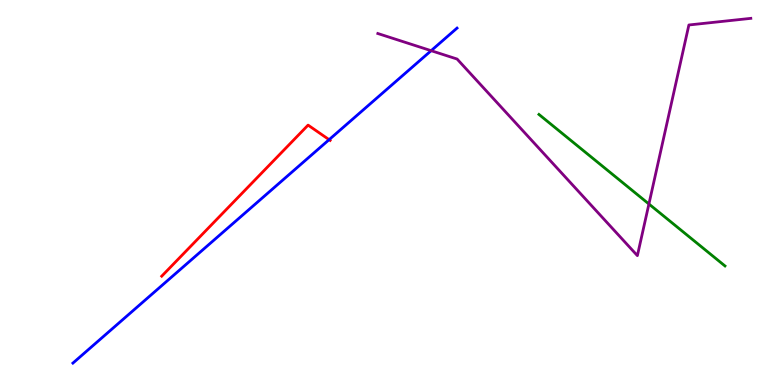[{'lines': ['blue', 'red'], 'intersections': [{'x': 4.25, 'y': 6.37}]}, {'lines': ['green', 'red'], 'intersections': []}, {'lines': ['purple', 'red'], 'intersections': []}, {'lines': ['blue', 'green'], 'intersections': []}, {'lines': ['blue', 'purple'], 'intersections': [{'x': 5.56, 'y': 8.68}]}, {'lines': ['green', 'purple'], 'intersections': [{'x': 8.37, 'y': 4.7}]}]